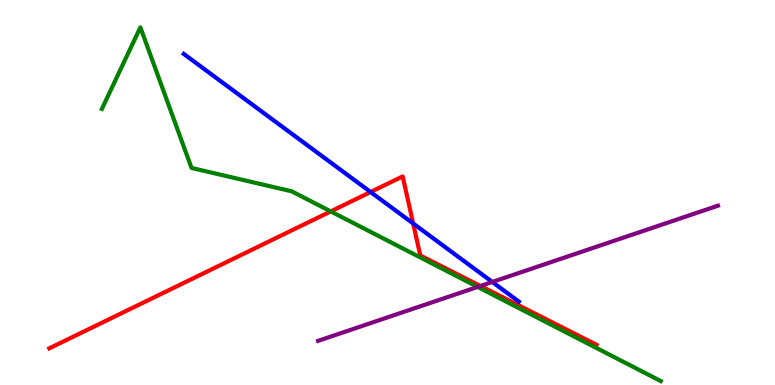[{'lines': ['blue', 'red'], 'intersections': [{'x': 4.78, 'y': 5.01}, {'x': 5.33, 'y': 4.2}]}, {'lines': ['green', 'red'], 'intersections': [{'x': 4.27, 'y': 4.51}]}, {'lines': ['purple', 'red'], 'intersections': [{'x': 6.2, 'y': 2.57}]}, {'lines': ['blue', 'green'], 'intersections': []}, {'lines': ['blue', 'purple'], 'intersections': [{'x': 6.35, 'y': 2.68}]}, {'lines': ['green', 'purple'], 'intersections': [{'x': 6.16, 'y': 2.55}]}]